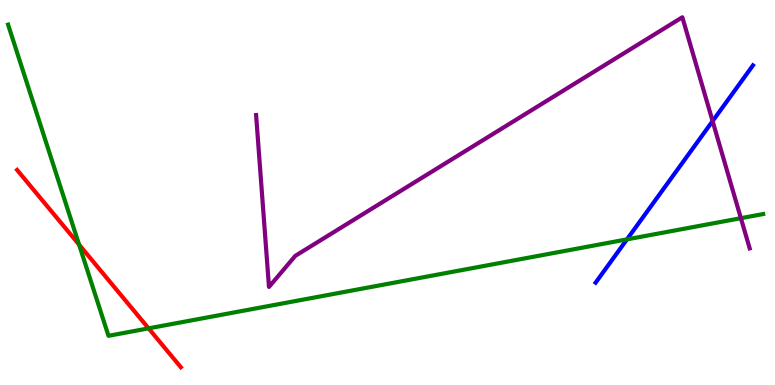[{'lines': ['blue', 'red'], 'intersections': []}, {'lines': ['green', 'red'], 'intersections': [{'x': 1.02, 'y': 3.65}, {'x': 1.92, 'y': 1.47}]}, {'lines': ['purple', 'red'], 'intersections': []}, {'lines': ['blue', 'green'], 'intersections': [{'x': 8.09, 'y': 3.78}]}, {'lines': ['blue', 'purple'], 'intersections': [{'x': 9.19, 'y': 6.85}]}, {'lines': ['green', 'purple'], 'intersections': [{'x': 9.56, 'y': 4.33}]}]